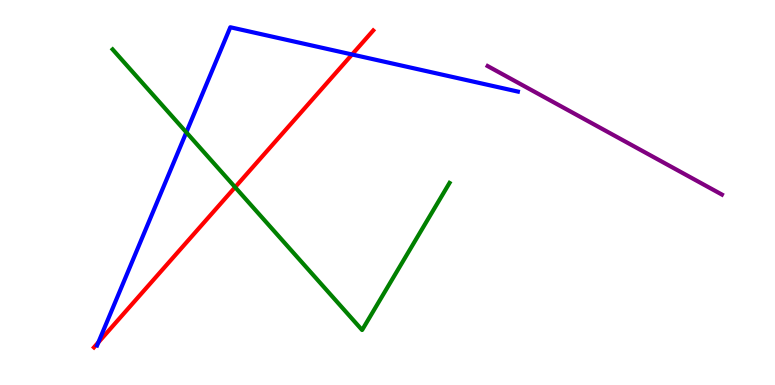[{'lines': ['blue', 'red'], 'intersections': [{'x': 1.27, 'y': 1.11}, {'x': 4.54, 'y': 8.58}]}, {'lines': ['green', 'red'], 'intersections': [{'x': 3.03, 'y': 5.14}]}, {'lines': ['purple', 'red'], 'intersections': []}, {'lines': ['blue', 'green'], 'intersections': [{'x': 2.4, 'y': 6.56}]}, {'lines': ['blue', 'purple'], 'intersections': []}, {'lines': ['green', 'purple'], 'intersections': []}]